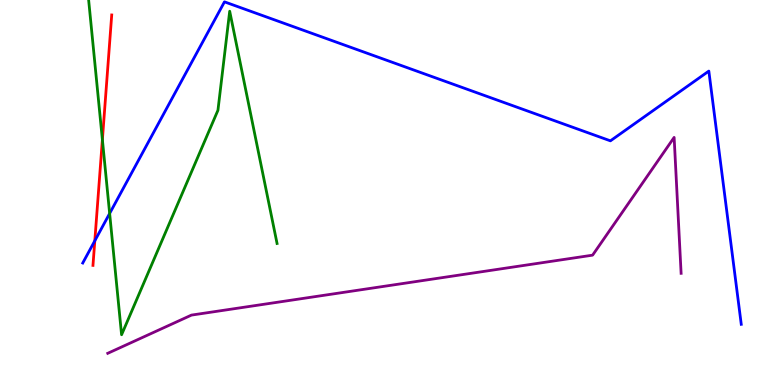[{'lines': ['blue', 'red'], 'intersections': [{'x': 1.22, 'y': 3.75}]}, {'lines': ['green', 'red'], 'intersections': [{'x': 1.32, 'y': 6.37}]}, {'lines': ['purple', 'red'], 'intersections': []}, {'lines': ['blue', 'green'], 'intersections': [{'x': 1.41, 'y': 4.46}]}, {'lines': ['blue', 'purple'], 'intersections': []}, {'lines': ['green', 'purple'], 'intersections': []}]